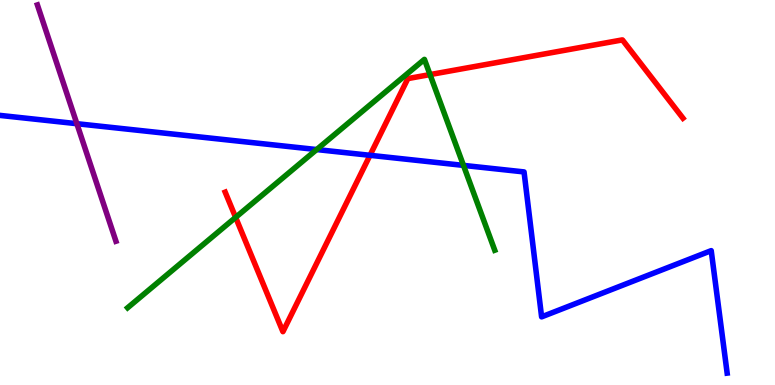[{'lines': ['blue', 'red'], 'intersections': [{'x': 4.77, 'y': 5.97}]}, {'lines': ['green', 'red'], 'intersections': [{'x': 3.04, 'y': 4.35}, {'x': 5.55, 'y': 8.06}]}, {'lines': ['purple', 'red'], 'intersections': []}, {'lines': ['blue', 'green'], 'intersections': [{'x': 4.09, 'y': 6.12}, {'x': 5.98, 'y': 5.7}]}, {'lines': ['blue', 'purple'], 'intersections': [{'x': 0.992, 'y': 6.79}]}, {'lines': ['green', 'purple'], 'intersections': []}]